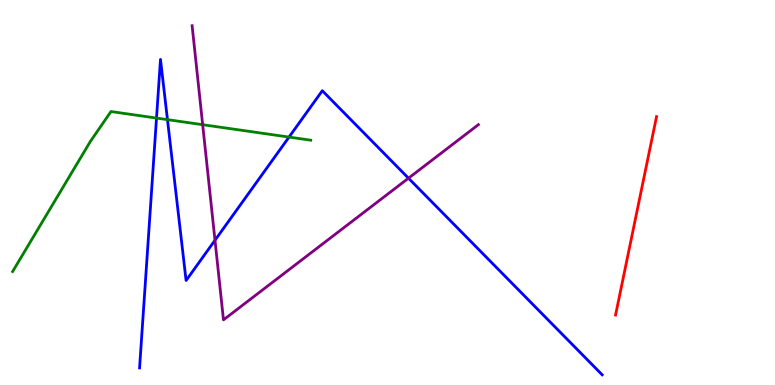[{'lines': ['blue', 'red'], 'intersections': []}, {'lines': ['green', 'red'], 'intersections': []}, {'lines': ['purple', 'red'], 'intersections': []}, {'lines': ['blue', 'green'], 'intersections': [{'x': 2.02, 'y': 6.93}, {'x': 2.16, 'y': 6.89}, {'x': 3.73, 'y': 6.44}]}, {'lines': ['blue', 'purple'], 'intersections': [{'x': 2.77, 'y': 3.76}, {'x': 5.27, 'y': 5.37}]}, {'lines': ['green', 'purple'], 'intersections': [{'x': 2.62, 'y': 6.76}]}]